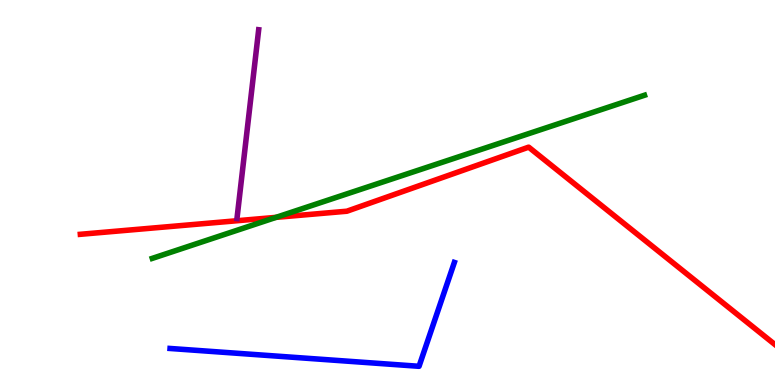[{'lines': ['blue', 'red'], 'intersections': []}, {'lines': ['green', 'red'], 'intersections': [{'x': 3.56, 'y': 4.35}]}, {'lines': ['purple', 'red'], 'intersections': []}, {'lines': ['blue', 'green'], 'intersections': []}, {'lines': ['blue', 'purple'], 'intersections': []}, {'lines': ['green', 'purple'], 'intersections': []}]